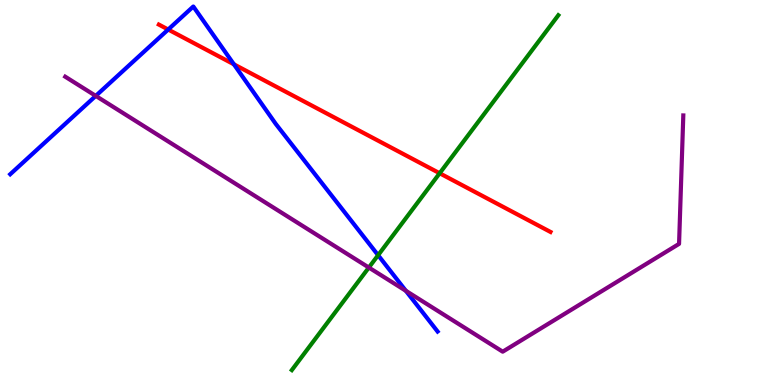[{'lines': ['blue', 'red'], 'intersections': [{'x': 2.17, 'y': 9.23}, {'x': 3.02, 'y': 8.33}]}, {'lines': ['green', 'red'], 'intersections': [{'x': 5.67, 'y': 5.5}]}, {'lines': ['purple', 'red'], 'intersections': []}, {'lines': ['blue', 'green'], 'intersections': [{'x': 4.88, 'y': 3.37}]}, {'lines': ['blue', 'purple'], 'intersections': [{'x': 1.24, 'y': 7.51}, {'x': 5.24, 'y': 2.45}]}, {'lines': ['green', 'purple'], 'intersections': [{'x': 4.76, 'y': 3.05}]}]